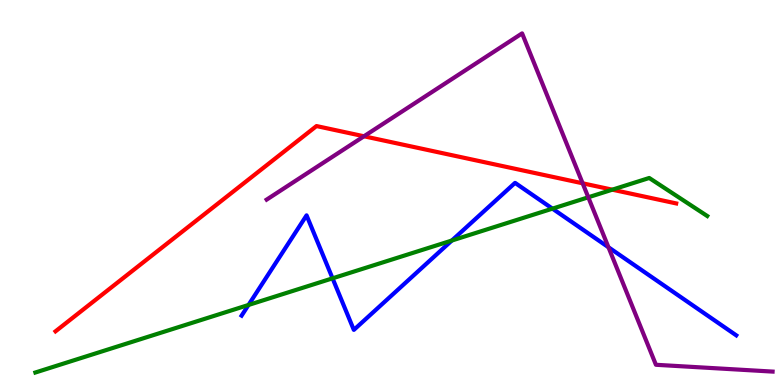[{'lines': ['blue', 'red'], 'intersections': []}, {'lines': ['green', 'red'], 'intersections': [{'x': 7.9, 'y': 5.07}]}, {'lines': ['purple', 'red'], 'intersections': [{'x': 4.7, 'y': 6.46}, {'x': 7.52, 'y': 5.24}]}, {'lines': ['blue', 'green'], 'intersections': [{'x': 3.21, 'y': 2.08}, {'x': 4.29, 'y': 2.77}, {'x': 5.83, 'y': 3.75}, {'x': 7.13, 'y': 4.58}]}, {'lines': ['blue', 'purple'], 'intersections': [{'x': 7.85, 'y': 3.58}]}, {'lines': ['green', 'purple'], 'intersections': [{'x': 7.59, 'y': 4.88}]}]